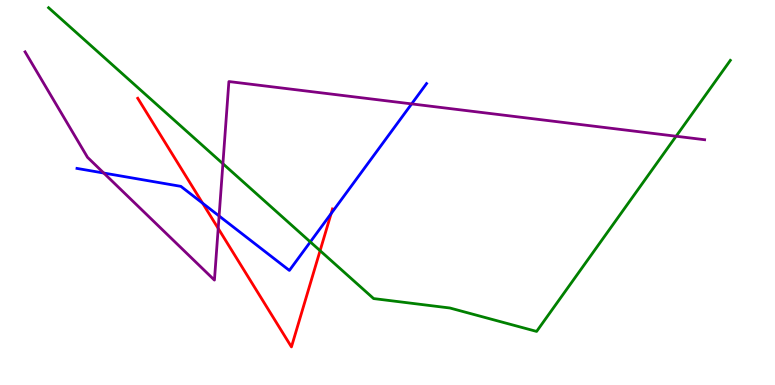[{'lines': ['blue', 'red'], 'intersections': [{'x': 2.61, 'y': 4.72}, {'x': 4.27, 'y': 4.45}]}, {'lines': ['green', 'red'], 'intersections': [{'x': 4.13, 'y': 3.49}]}, {'lines': ['purple', 'red'], 'intersections': [{'x': 2.82, 'y': 4.07}]}, {'lines': ['blue', 'green'], 'intersections': [{'x': 4.0, 'y': 3.72}]}, {'lines': ['blue', 'purple'], 'intersections': [{'x': 1.34, 'y': 5.51}, {'x': 2.83, 'y': 4.39}, {'x': 5.31, 'y': 7.3}]}, {'lines': ['green', 'purple'], 'intersections': [{'x': 2.88, 'y': 5.75}, {'x': 8.72, 'y': 6.46}]}]